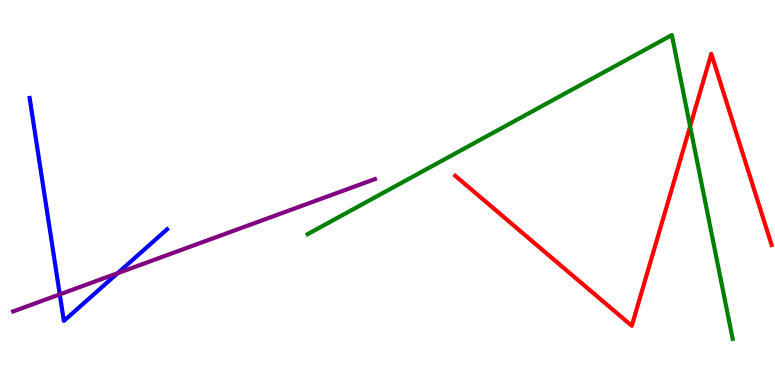[{'lines': ['blue', 'red'], 'intersections': []}, {'lines': ['green', 'red'], 'intersections': [{'x': 8.9, 'y': 6.72}]}, {'lines': ['purple', 'red'], 'intersections': []}, {'lines': ['blue', 'green'], 'intersections': []}, {'lines': ['blue', 'purple'], 'intersections': [{'x': 0.771, 'y': 2.35}, {'x': 1.52, 'y': 2.9}]}, {'lines': ['green', 'purple'], 'intersections': []}]